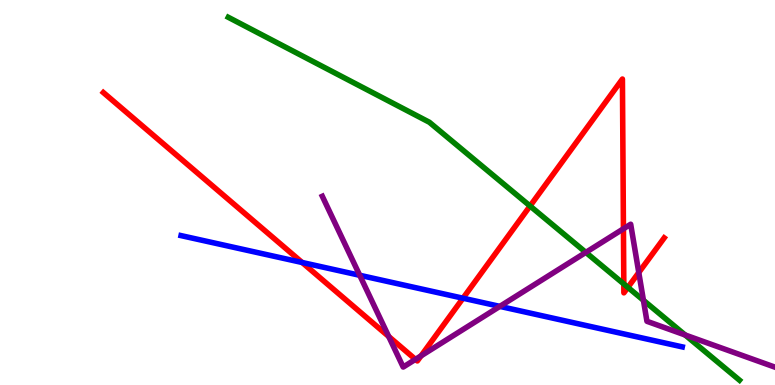[{'lines': ['blue', 'red'], 'intersections': [{'x': 3.9, 'y': 3.18}, {'x': 5.97, 'y': 2.25}]}, {'lines': ['green', 'red'], 'intersections': [{'x': 6.84, 'y': 4.65}, {'x': 8.05, 'y': 2.62}, {'x': 8.1, 'y': 2.54}]}, {'lines': ['purple', 'red'], 'intersections': [{'x': 5.02, 'y': 1.26}, {'x': 5.36, 'y': 0.666}, {'x': 5.43, 'y': 0.757}, {'x': 8.04, 'y': 4.06}, {'x': 8.24, 'y': 2.92}]}, {'lines': ['blue', 'green'], 'intersections': []}, {'lines': ['blue', 'purple'], 'intersections': [{'x': 4.64, 'y': 2.85}, {'x': 6.45, 'y': 2.04}]}, {'lines': ['green', 'purple'], 'intersections': [{'x': 7.56, 'y': 3.44}, {'x': 8.3, 'y': 2.2}, {'x': 8.84, 'y': 1.3}]}]